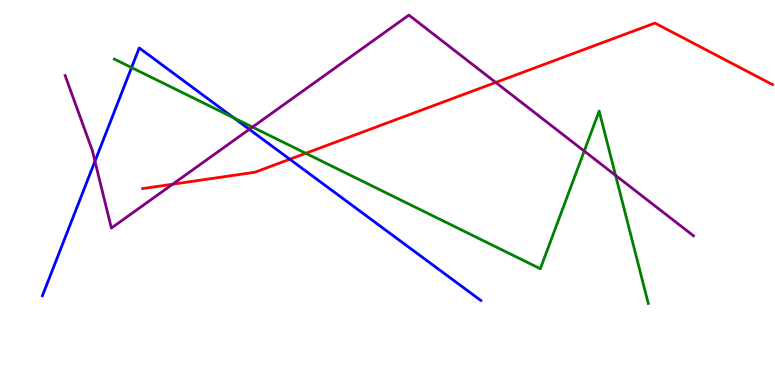[{'lines': ['blue', 'red'], 'intersections': [{'x': 3.74, 'y': 5.86}]}, {'lines': ['green', 'red'], 'intersections': [{'x': 3.95, 'y': 6.02}]}, {'lines': ['purple', 'red'], 'intersections': [{'x': 2.23, 'y': 5.22}, {'x': 6.4, 'y': 7.86}]}, {'lines': ['blue', 'green'], 'intersections': [{'x': 1.7, 'y': 8.24}, {'x': 3.02, 'y': 6.94}]}, {'lines': ['blue', 'purple'], 'intersections': [{'x': 1.23, 'y': 5.81}, {'x': 3.22, 'y': 6.64}]}, {'lines': ['green', 'purple'], 'intersections': [{'x': 3.26, 'y': 6.7}, {'x': 7.54, 'y': 6.08}, {'x': 7.94, 'y': 5.44}]}]